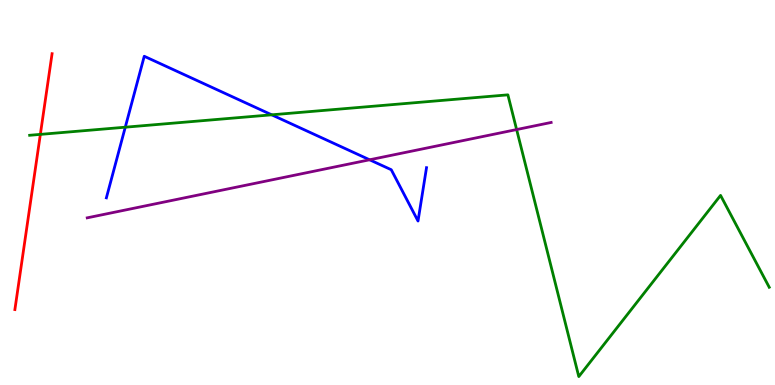[{'lines': ['blue', 'red'], 'intersections': []}, {'lines': ['green', 'red'], 'intersections': [{'x': 0.521, 'y': 6.51}]}, {'lines': ['purple', 'red'], 'intersections': []}, {'lines': ['blue', 'green'], 'intersections': [{'x': 1.62, 'y': 6.7}, {'x': 3.51, 'y': 7.02}]}, {'lines': ['blue', 'purple'], 'intersections': [{'x': 4.77, 'y': 5.85}]}, {'lines': ['green', 'purple'], 'intersections': [{'x': 6.67, 'y': 6.63}]}]